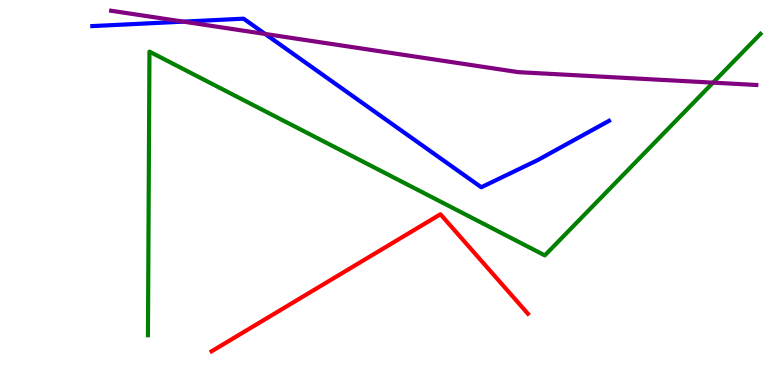[{'lines': ['blue', 'red'], 'intersections': []}, {'lines': ['green', 'red'], 'intersections': []}, {'lines': ['purple', 'red'], 'intersections': []}, {'lines': ['blue', 'green'], 'intersections': []}, {'lines': ['blue', 'purple'], 'intersections': [{'x': 2.37, 'y': 9.44}, {'x': 3.42, 'y': 9.12}]}, {'lines': ['green', 'purple'], 'intersections': [{'x': 9.2, 'y': 7.85}]}]